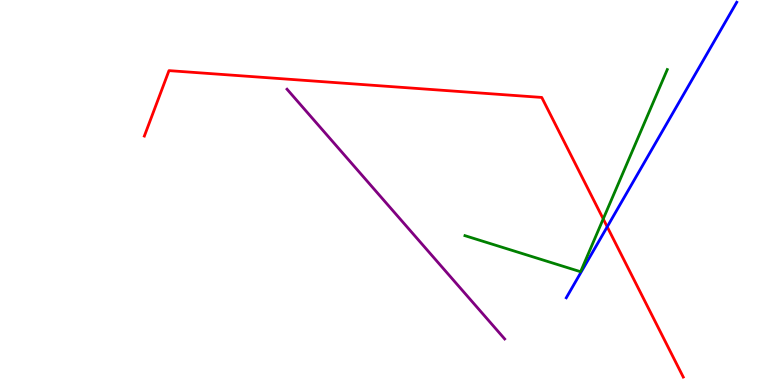[{'lines': ['blue', 'red'], 'intersections': [{'x': 7.84, 'y': 4.11}]}, {'lines': ['green', 'red'], 'intersections': [{'x': 7.78, 'y': 4.31}]}, {'lines': ['purple', 'red'], 'intersections': []}, {'lines': ['blue', 'green'], 'intersections': []}, {'lines': ['blue', 'purple'], 'intersections': []}, {'lines': ['green', 'purple'], 'intersections': []}]